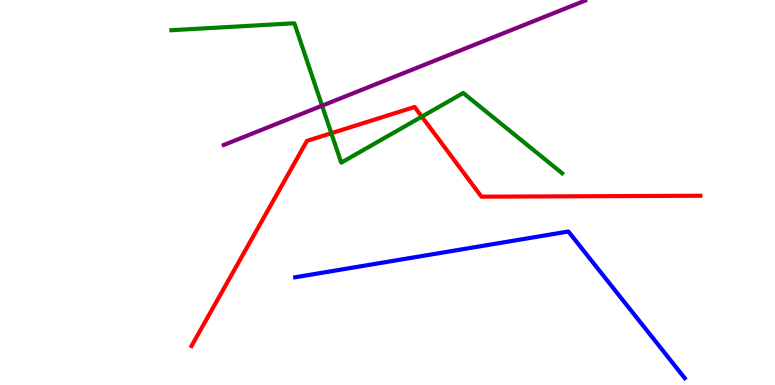[{'lines': ['blue', 'red'], 'intersections': []}, {'lines': ['green', 'red'], 'intersections': [{'x': 4.28, 'y': 6.54}, {'x': 5.44, 'y': 6.97}]}, {'lines': ['purple', 'red'], 'intersections': []}, {'lines': ['blue', 'green'], 'intersections': []}, {'lines': ['blue', 'purple'], 'intersections': []}, {'lines': ['green', 'purple'], 'intersections': [{'x': 4.16, 'y': 7.25}]}]